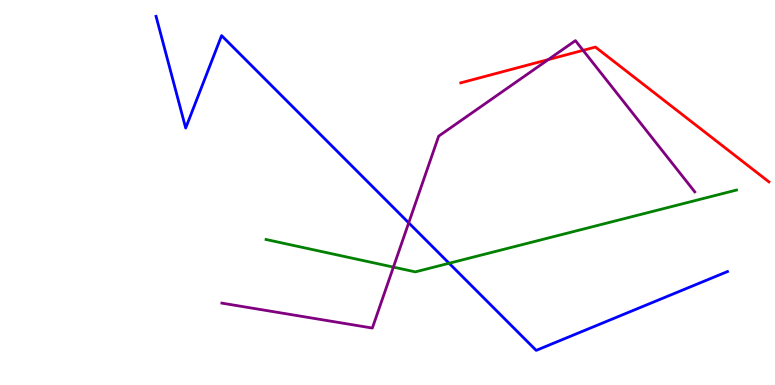[{'lines': ['blue', 'red'], 'intersections': []}, {'lines': ['green', 'red'], 'intersections': []}, {'lines': ['purple', 'red'], 'intersections': [{'x': 7.07, 'y': 8.45}, {'x': 7.52, 'y': 8.69}]}, {'lines': ['blue', 'green'], 'intersections': [{'x': 5.79, 'y': 3.16}]}, {'lines': ['blue', 'purple'], 'intersections': [{'x': 5.27, 'y': 4.21}]}, {'lines': ['green', 'purple'], 'intersections': [{'x': 5.08, 'y': 3.06}]}]